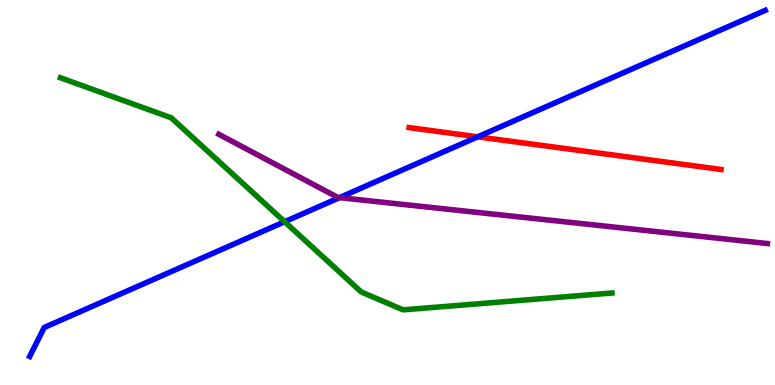[{'lines': ['blue', 'red'], 'intersections': [{'x': 6.16, 'y': 6.45}]}, {'lines': ['green', 'red'], 'intersections': []}, {'lines': ['purple', 'red'], 'intersections': []}, {'lines': ['blue', 'green'], 'intersections': [{'x': 3.67, 'y': 4.24}]}, {'lines': ['blue', 'purple'], 'intersections': [{'x': 4.38, 'y': 4.87}]}, {'lines': ['green', 'purple'], 'intersections': []}]